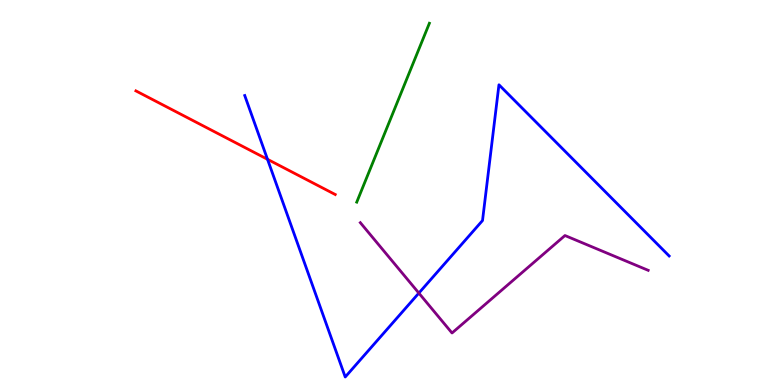[{'lines': ['blue', 'red'], 'intersections': [{'x': 3.45, 'y': 5.86}]}, {'lines': ['green', 'red'], 'intersections': []}, {'lines': ['purple', 'red'], 'intersections': []}, {'lines': ['blue', 'green'], 'intersections': []}, {'lines': ['blue', 'purple'], 'intersections': [{'x': 5.4, 'y': 2.39}]}, {'lines': ['green', 'purple'], 'intersections': []}]